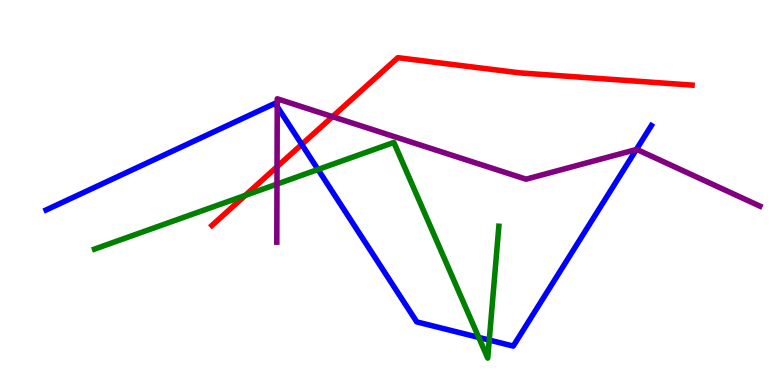[{'lines': ['blue', 'red'], 'intersections': [{'x': 3.89, 'y': 6.25}]}, {'lines': ['green', 'red'], 'intersections': [{'x': 3.16, 'y': 4.93}]}, {'lines': ['purple', 'red'], 'intersections': [{'x': 3.57, 'y': 5.67}, {'x': 4.29, 'y': 6.97}]}, {'lines': ['blue', 'green'], 'intersections': [{'x': 4.1, 'y': 5.6}, {'x': 6.18, 'y': 1.24}, {'x': 6.31, 'y': 1.17}]}, {'lines': ['blue', 'purple'], 'intersections': [{'x': 3.58, 'y': 7.23}, {'x': 8.21, 'y': 6.12}]}, {'lines': ['green', 'purple'], 'intersections': [{'x': 3.57, 'y': 5.22}]}]